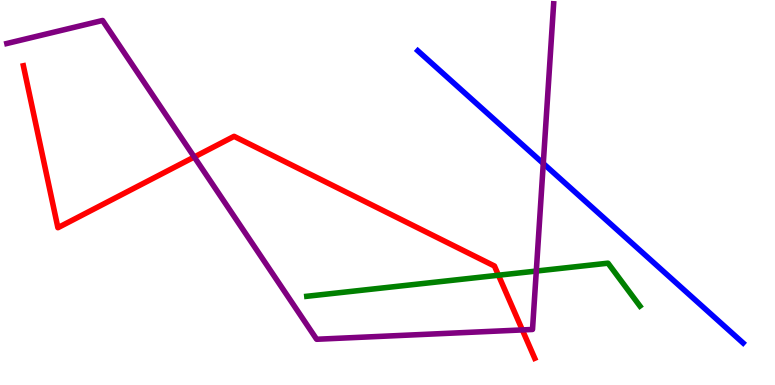[{'lines': ['blue', 'red'], 'intersections': []}, {'lines': ['green', 'red'], 'intersections': [{'x': 6.43, 'y': 2.85}]}, {'lines': ['purple', 'red'], 'intersections': [{'x': 2.51, 'y': 5.92}, {'x': 6.74, 'y': 1.43}]}, {'lines': ['blue', 'green'], 'intersections': []}, {'lines': ['blue', 'purple'], 'intersections': [{'x': 7.01, 'y': 5.75}]}, {'lines': ['green', 'purple'], 'intersections': [{'x': 6.92, 'y': 2.96}]}]